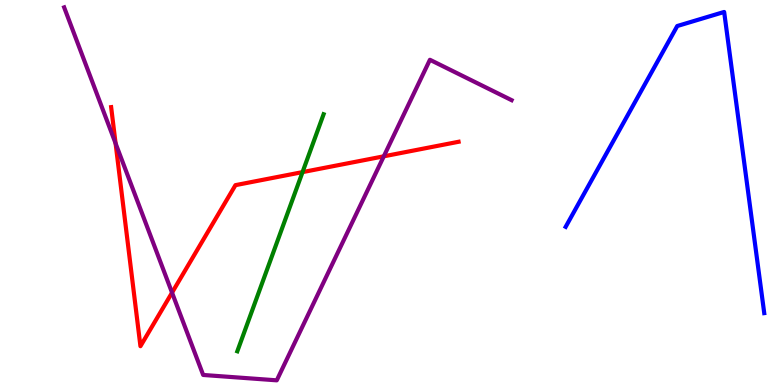[{'lines': ['blue', 'red'], 'intersections': []}, {'lines': ['green', 'red'], 'intersections': [{'x': 3.9, 'y': 5.53}]}, {'lines': ['purple', 'red'], 'intersections': [{'x': 1.49, 'y': 6.28}, {'x': 2.22, 'y': 2.4}, {'x': 4.95, 'y': 5.94}]}, {'lines': ['blue', 'green'], 'intersections': []}, {'lines': ['blue', 'purple'], 'intersections': []}, {'lines': ['green', 'purple'], 'intersections': []}]